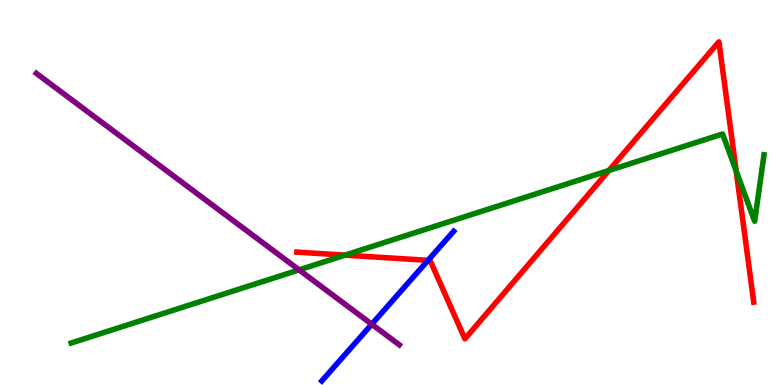[{'lines': ['blue', 'red'], 'intersections': [{'x': 5.52, 'y': 3.24}]}, {'lines': ['green', 'red'], 'intersections': [{'x': 4.45, 'y': 3.37}, {'x': 7.86, 'y': 5.57}, {'x': 9.5, 'y': 5.56}]}, {'lines': ['purple', 'red'], 'intersections': []}, {'lines': ['blue', 'green'], 'intersections': []}, {'lines': ['blue', 'purple'], 'intersections': [{'x': 4.8, 'y': 1.58}]}, {'lines': ['green', 'purple'], 'intersections': [{'x': 3.86, 'y': 2.99}]}]